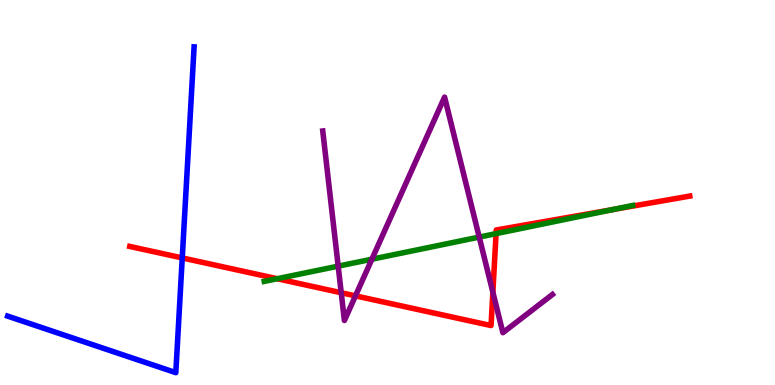[{'lines': ['blue', 'red'], 'intersections': [{'x': 2.35, 'y': 3.3}]}, {'lines': ['green', 'red'], 'intersections': [{'x': 3.58, 'y': 2.76}, {'x': 6.4, 'y': 3.93}, {'x': 7.91, 'y': 4.56}]}, {'lines': ['purple', 'red'], 'intersections': [{'x': 4.4, 'y': 2.4}, {'x': 4.59, 'y': 2.32}, {'x': 6.36, 'y': 2.41}]}, {'lines': ['blue', 'green'], 'intersections': []}, {'lines': ['blue', 'purple'], 'intersections': []}, {'lines': ['green', 'purple'], 'intersections': [{'x': 4.36, 'y': 3.09}, {'x': 4.8, 'y': 3.27}, {'x': 6.18, 'y': 3.84}]}]